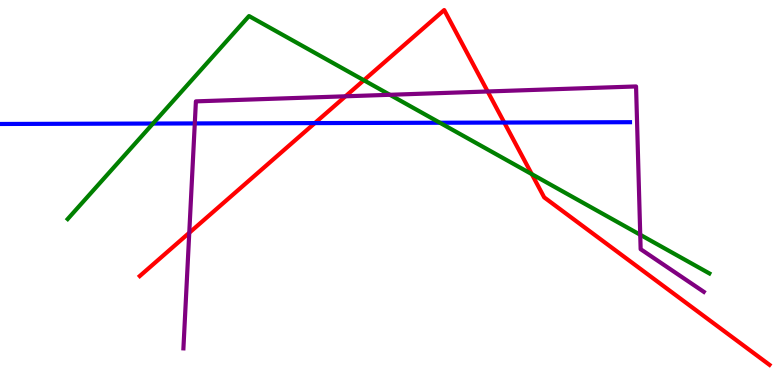[{'lines': ['blue', 'red'], 'intersections': [{'x': 4.06, 'y': 6.8}, {'x': 6.51, 'y': 6.82}]}, {'lines': ['green', 'red'], 'intersections': [{'x': 4.69, 'y': 7.92}, {'x': 6.86, 'y': 5.48}]}, {'lines': ['purple', 'red'], 'intersections': [{'x': 2.44, 'y': 3.95}, {'x': 4.46, 'y': 7.5}, {'x': 6.29, 'y': 7.62}]}, {'lines': ['blue', 'green'], 'intersections': [{'x': 1.97, 'y': 6.79}, {'x': 5.68, 'y': 6.81}]}, {'lines': ['blue', 'purple'], 'intersections': [{'x': 2.51, 'y': 6.79}]}, {'lines': ['green', 'purple'], 'intersections': [{'x': 5.03, 'y': 7.54}, {'x': 8.26, 'y': 3.9}]}]